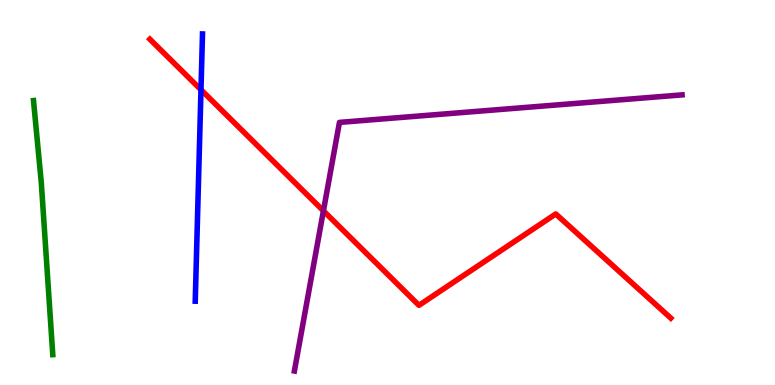[{'lines': ['blue', 'red'], 'intersections': [{'x': 2.59, 'y': 7.67}]}, {'lines': ['green', 'red'], 'intersections': []}, {'lines': ['purple', 'red'], 'intersections': [{'x': 4.17, 'y': 4.52}]}, {'lines': ['blue', 'green'], 'intersections': []}, {'lines': ['blue', 'purple'], 'intersections': []}, {'lines': ['green', 'purple'], 'intersections': []}]